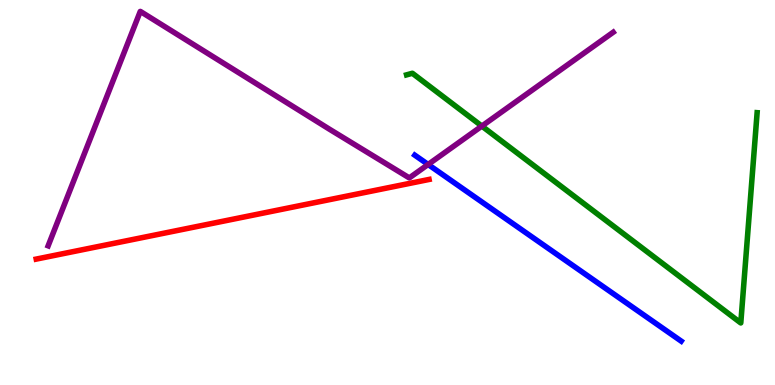[{'lines': ['blue', 'red'], 'intersections': []}, {'lines': ['green', 'red'], 'intersections': []}, {'lines': ['purple', 'red'], 'intersections': []}, {'lines': ['blue', 'green'], 'intersections': []}, {'lines': ['blue', 'purple'], 'intersections': [{'x': 5.52, 'y': 5.73}]}, {'lines': ['green', 'purple'], 'intersections': [{'x': 6.22, 'y': 6.72}]}]